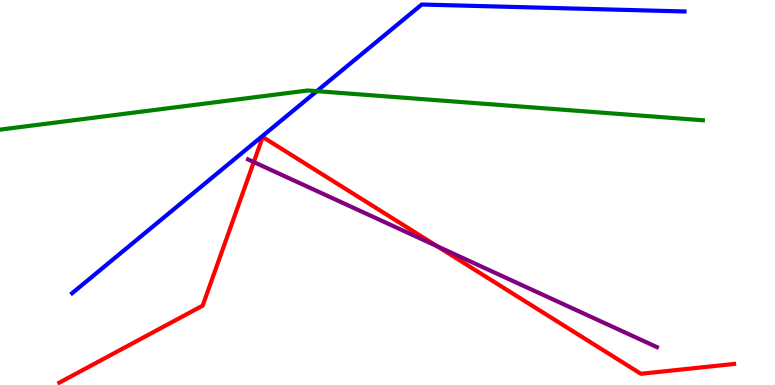[{'lines': ['blue', 'red'], 'intersections': []}, {'lines': ['green', 'red'], 'intersections': []}, {'lines': ['purple', 'red'], 'intersections': [{'x': 3.27, 'y': 5.79}, {'x': 5.64, 'y': 3.6}]}, {'lines': ['blue', 'green'], 'intersections': [{'x': 4.09, 'y': 7.63}]}, {'lines': ['blue', 'purple'], 'intersections': []}, {'lines': ['green', 'purple'], 'intersections': []}]